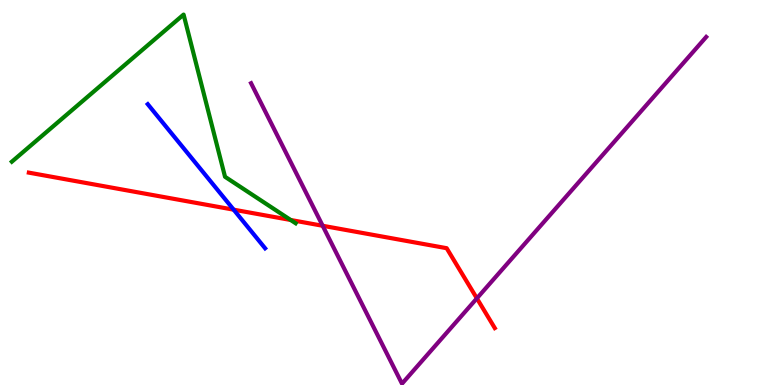[{'lines': ['blue', 'red'], 'intersections': [{'x': 3.02, 'y': 4.55}]}, {'lines': ['green', 'red'], 'intersections': [{'x': 3.75, 'y': 4.29}]}, {'lines': ['purple', 'red'], 'intersections': [{'x': 4.16, 'y': 4.14}, {'x': 6.15, 'y': 2.25}]}, {'lines': ['blue', 'green'], 'intersections': []}, {'lines': ['blue', 'purple'], 'intersections': []}, {'lines': ['green', 'purple'], 'intersections': []}]